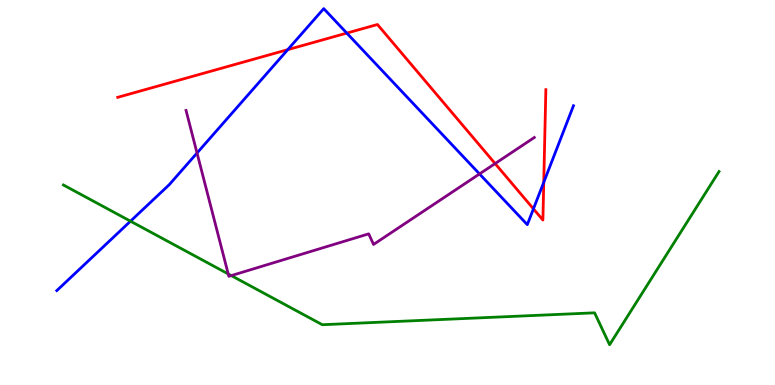[{'lines': ['blue', 'red'], 'intersections': [{'x': 3.71, 'y': 8.71}, {'x': 4.47, 'y': 9.14}, {'x': 6.88, 'y': 4.58}, {'x': 7.02, 'y': 5.27}]}, {'lines': ['green', 'red'], 'intersections': []}, {'lines': ['purple', 'red'], 'intersections': [{'x': 6.39, 'y': 5.75}]}, {'lines': ['blue', 'green'], 'intersections': [{'x': 1.68, 'y': 4.25}]}, {'lines': ['blue', 'purple'], 'intersections': [{'x': 2.54, 'y': 6.03}, {'x': 6.19, 'y': 5.48}]}, {'lines': ['green', 'purple'], 'intersections': [{'x': 2.94, 'y': 2.88}, {'x': 2.98, 'y': 2.84}]}]